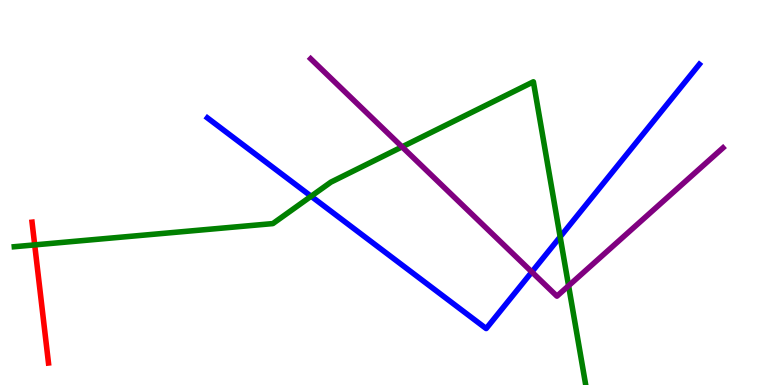[{'lines': ['blue', 'red'], 'intersections': []}, {'lines': ['green', 'red'], 'intersections': [{'x': 0.448, 'y': 3.64}]}, {'lines': ['purple', 'red'], 'intersections': []}, {'lines': ['blue', 'green'], 'intersections': [{'x': 4.01, 'y': 4.9}, {'x': 7.23, 'y': 3.85}]}, {'lines': ['blue', 'purple'], 'intersections': [{'x': 6.86, 'y': 2.94}]}, {'lines': ['green', 'purple'], 'intersections': [{'x': 5.19, 'y': 6.19}, {'x': 7.34, 'y': 2.58}]}]